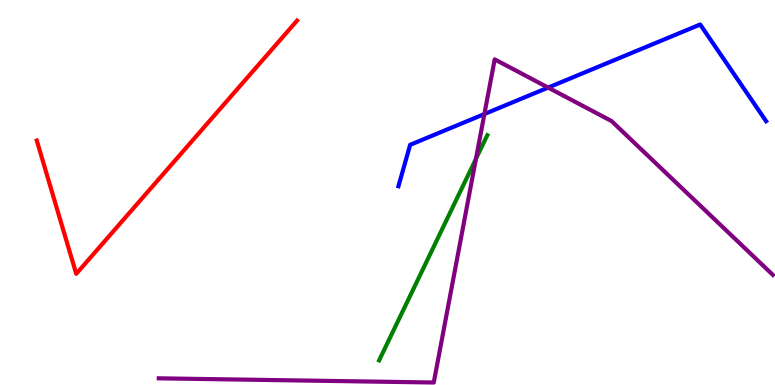[{'lines': ['blue', 'red'], 'intersections': []}, {'lines': ['green', 'red'], 'intersections': []}, {'lines': ['purple', 'red'], 'intersections': []}, {'lines': ['blue', 'green'], 'intersections': []}, {'lines': ['blue', 'purple'], 'intersections': [{'x': 6.25, 'y': 7.04}, {'x': 7.07, 'y': 7.72}]}, {'lines': ['green', 'purple'], 'intersections': [{'x': 6.14, 'y': 5.87}]}]